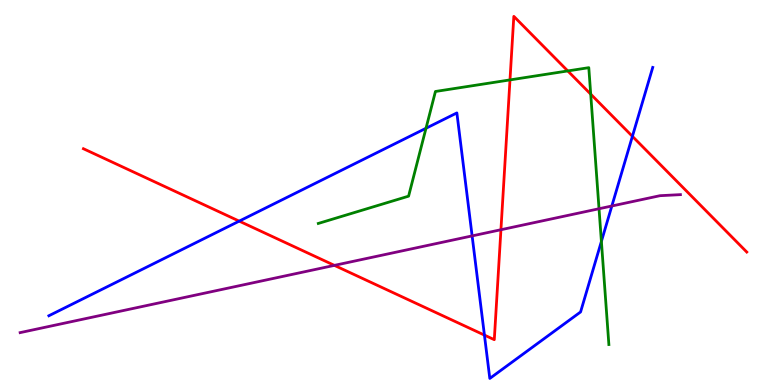[{'lines': ['blue', 'red'], 'intersections': [{'x': 3.09, 'y': 4.26}, {'x': 6.25, 'y': 1.3}, {'x': 8.16, 'y': 6.46}]}, {'lines': ['green', 'red'], 'intersections': [{'x': 6.58, 'y': 7.92}, {'x': 7.33, 'y': 8.16}, {'x': 7.62, 'y': 7.55}]}, {'lines': ['purple', 'red'], 'intersections': [{'x': 4.31, 'y': 3.11}, {'x': 6.46, 'y': 4.03}]}, {'lines': ['blue', 'green'], 'intersections': [{'x': 5.5, 'y': 6.67}, {'x': 7.76, 'y': 3.73}]}, {'lines': ['blue', 'purple'], 'intersections': [{'x': 6.09, 'y': 3.87}, {'x': 7.89, 'y': 4.65}]}, {'lines': ['green', 'purple'], 'intersections': [{'x': 7.73, 'y': 4.58}]}]